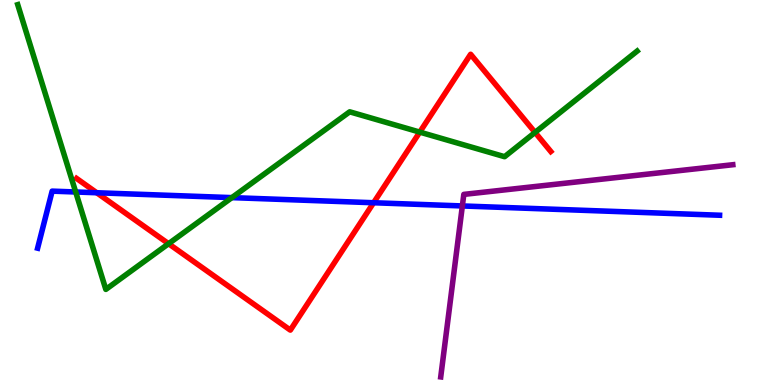[{'lines': ['blue', 'red'], 'intersections': [{'x': 1.25, 'y': 4.99}, {'x': 4.82, 'y': 4.73}]}, {'lines': ['green', 'red'], 'intersections': [{'x': 2.18, 'y': 3.67}, {'x': 5.42, 'y': 6.57}, {'x': 6.9, 'y': 6.56}]}, {'lines': ['purple', 'red'], 'intersections': []}, {'lines': ['blue', 'green'], 'intersections': [{'x': 0.977, 'y': 5.01}, {'x': 2.99, 'y': 4.87}]}, {'lines': ['blue', 'purple'], 'intersections': [{'x': 5.97, 'y': 4.65}]}, {'lines': ['green', 'purple'], 'intersections': []}]